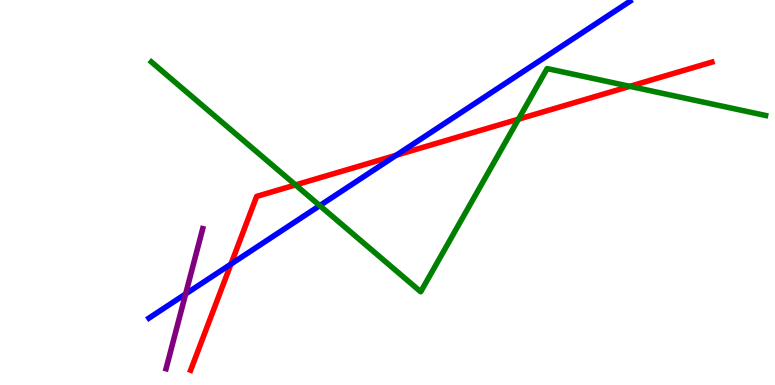[{'lines': ['blue', 'red'], 'intersections': [{'x': 2.98, 'y': 3.14}, {'x': 5.11, 'y': 5.97}]}, {'lines': ['green', 'red'], 'intersections': [{'x': 3.81, 'y': 5.2}, {'x': 6.69, 'y': 6.9}, {'x': 8.13, 'y': 7.76}]}, {'lines': ['purple', 'red'], 'intersections': []}, {'lines': ['blue', 'green'], 'intersections': [{'x': 4.13, 'y': 4.66}]}, {'lines': ['blue', 'purple'], 'intersections': [{'x': 2.4, 'y': 2.36}]}, {'lines': ['green', 'purple'], 'intersections': []}]